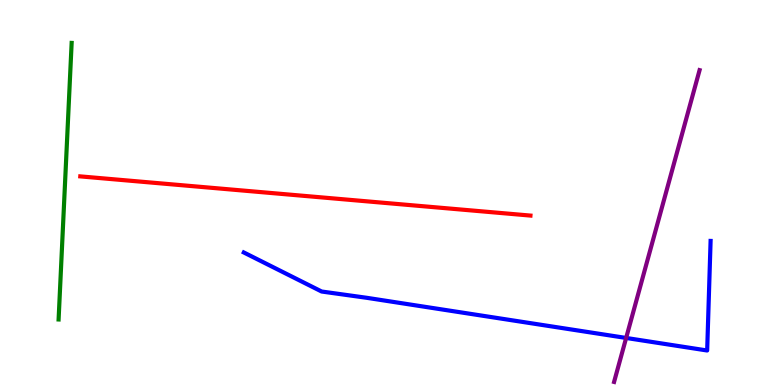[{'lines': ['blue', 'red'], 'intersections': []}, {'lines': ['green', 'red'], 'intersections': []}, {'lines': ['purple', 'red'], 'intersections': []}, {'lines': ['blue', 'green'], 'intersections': []}, {'lines': ['blue', 'purple'], 'intersections': [{'x': 8.08, 'y': 1.22}]}, {'lines': ['green', 'purple'], 'intersections': []}]